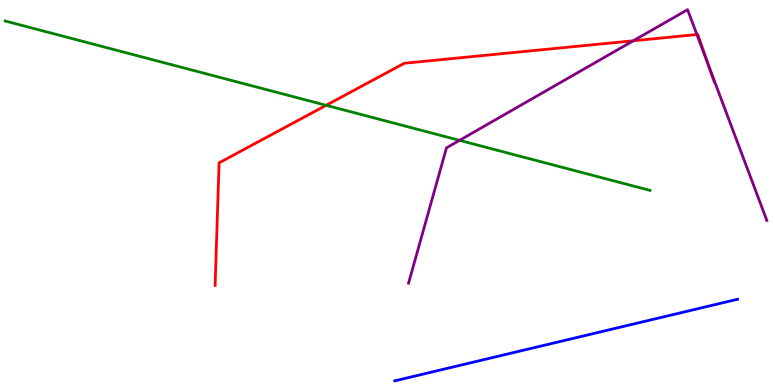[{'lines': ['blue', 'red'], 'intersections': []}, {'lines': ['green', 'red'], 'intersections': [{'x': 4.21, 'y': 7.26}]}, {'lines': ['purple', 'red'], 'intersections': [{'x': 8.17, 'y': 8.94}, {'x': 8.99, 'y': 9.1}, {'x': 9.14, 'y': 8.3}]}, {'lines': ['blue', 'green'], 'intersections': []}, {'lines': ['blue', 'purple'], 'intersections': []}, {'lines': ['green', 'purple'], 'intersections': [{'x': 5.93, 'y': 6.35}]}]